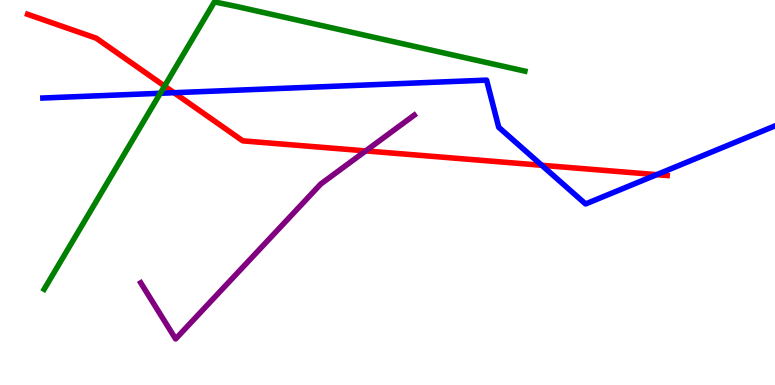[{'lines': ['blue', 'red'], 'intersections': [{'x': 2.25, 'y': 7.59}, {'x': 6.99, 'y': 5.71}, {'x': 8.47, 'y': 5.46}]}, {'lines': ['green', 'red'], 'intersections': [{'x': 2.12, 'y': 7.76}]}, {'lines': ['purple', 'red'], 'intersections': [{'x': 4.72, 'y': 6.08}]}, {'lines': ['blue', 'green'], 'intersections': [{'x': 2.07, 'y': 7.58}]}, {'lines': ['blue', 'purple'], 'intersections': []}, {'lines': ['green', 'purple'], 'intersections': []}]